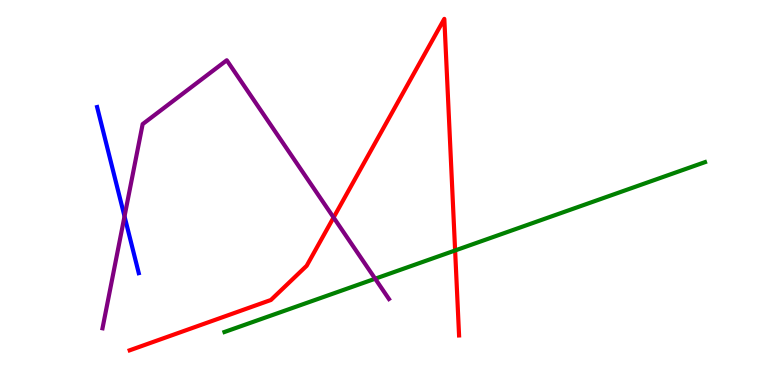[{'lines': ['blue', 'red'], 'intersections': []}, {'lines': ['green', 'red'], 'intersections': [{'x': 5.87, 'y': 3.49}]}, {'lines': ['purple', 'red'], 'intersections': [{'x': 4.3, 'y': 4.35}]}, {'lines': ['blue', 'green'], 'intersections': []}, {'lines': ['blue', 'purple'], 'intersections': [{'x': 1.61, 'y': 4.38}]}, {'lines': ['green', 'purple'], 'intersections': [{'x': 4.84, 'y': 2.76}]}]